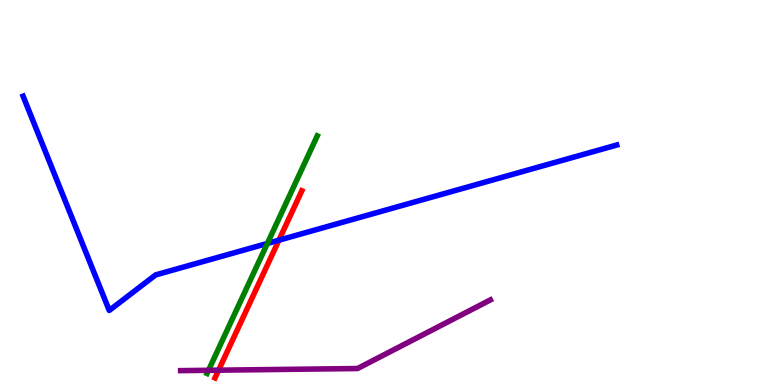[{'lines': ['blue', 'red'], 'intersections': [{'x': 3.6, 'y': 3.76}]}, {'lines': ['green', 'red'], 'intersections': []}, {'lines': ['purple', 'red'], 'intersections': [{'x': 2.82, 'y': 0.385}]}, {'lines': ['blue', 'green'], 'intersections': [{'x': 3.45, 'y': 3.68}]}, {'lines': ['blue', 'purple'], 'intersections': []}, {'lines': ['green', 'purple'], 'intersections': [{'x': 2.69, 'y': 0.382}]}]